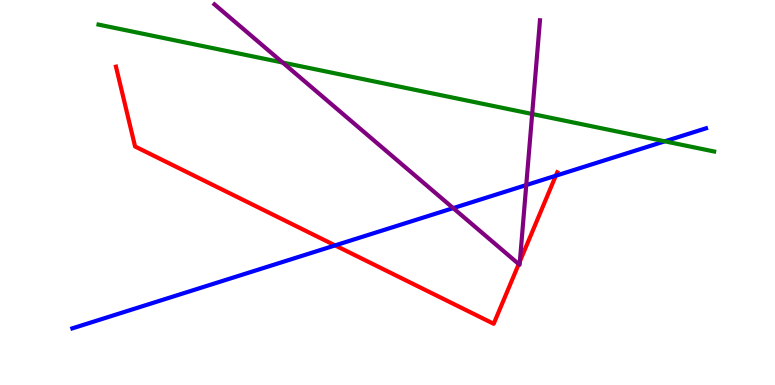[{'lines': ['blue', 'red'], 'intersections': [{'x': 4.32, 'y': 3.63}, {'x': 7.17, 'y': 5.44}]}, {'lines': ['green', 'red'], 'intersections': []}, {'lines': ['purple', 'red'], 'intersections': [{'x': 6.69, 'y': 3.14}, {'x': 6.71, 'y': 3.21}]}, {'lines': ['blue', 'green'], 'intersections': [{'x': 8.58, 'y': 6.33}]}, {'lines': ['blue', 'purple'], 'intersections': [{'x': 5.85, 'y': 4.59}, {'x': 6.79, 'y': 5.19}]}, {'lines': ['green', 'purple'], 'intersections': [{'x': 3.65, 'y': 8.38}, {'x': 6.87, 'y': 7.04}]}]